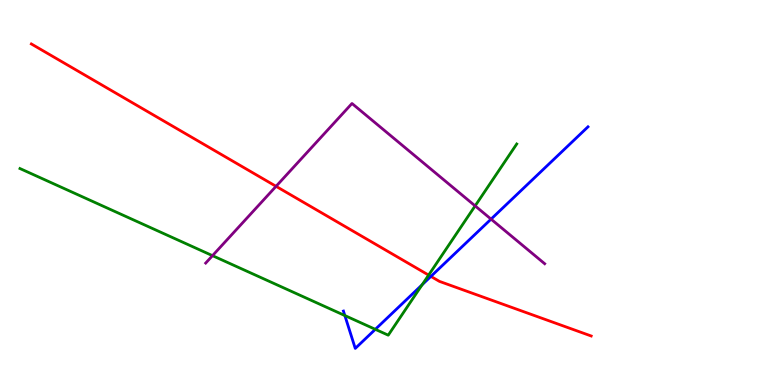[{'lines': ['blue', 'red'], 'intersections': [{'x': 5.56, 'y': 2.82}]}, {'lines': ['green', 'red'], 'intersections': [{'x': 5.53, 'y': 2.85}]}, {'lines': ['purple', 'red'], 'intersections': [{'x': 3.56, 'y': 5.16}]}, {'lines': ['blue', 'green'], 'intersections': [{'x': 4.45, 'y': 1.8}, {'x': 4.84, 'y': 1.45}, {'x': 5.45, 'y': 2.6}]}, {'lines': ['blue', 'purple'], 'intersections': [{'x': 6.34, 'y': 4.31}]}, {'lines': ['green', 'purple'], 'intersections': [{'x': 2.74, 'y': 3.36}, {'x': 6.13, 'y': 4.65}]}]